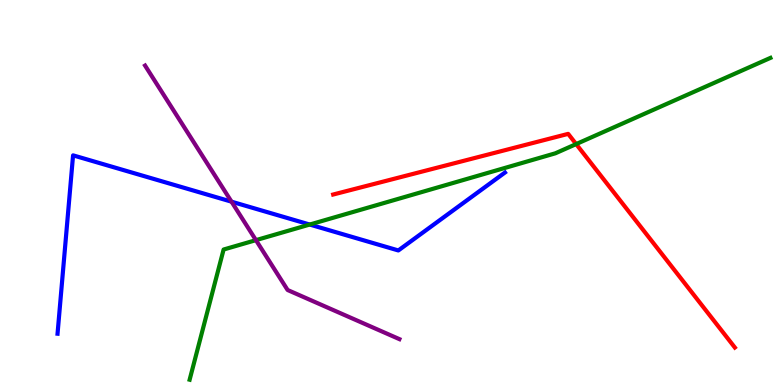[{'lines': ['blue', 'red'], 'intersections': []}, {'lines': ['green', 'red'], 'intersections': [{'x': 7.43, 'y': 6.26}]}, {'lines': ['purple', 'red'], 'intersections': []}, {'lines': ['blue', 'green'], 'intersections': [{'x': 4.0, 'y': 4.17}]}, {'lines': ['blue', 'purple'], 'intersections': [{'x': 2.99, 'y': 4.76}]}, {'lines': ['green', 'purple'], 'intersections': [{'x': 3.3, 'y': 3.76}]}]